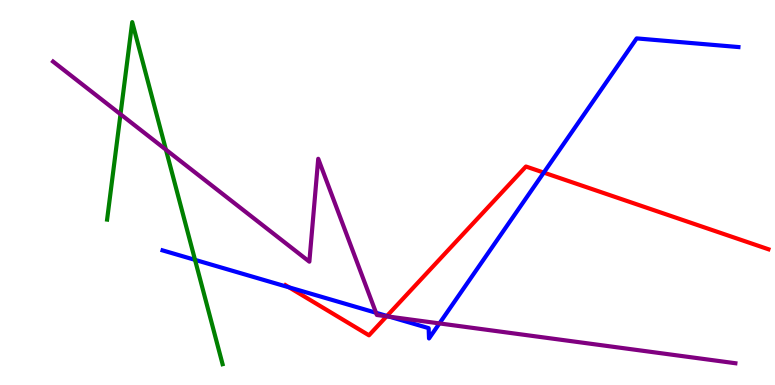[{'lines': ['blue', 'red'], 'intersections': [{'x': 3.73, 'y': 2.54}, {'x': 4.99, 'y': 1.79}, {'x': 7.02, 'y': 5.52}]}, {'lines': ['green', 'red'], 'intersections': []}, {'lines': ['purple', 'red'], 'intersections': [{'x': 4.99, 'y': 1.78}]}, {'lines': ['blue', 'green'], 'intersections': [{'x': 2.52, 'y': 3.25}]}, {'lines': ['blue', 'purple'], 'intersections': [{'x': 4.85, 'y': 1.88}, {'x': 5.03, 'y': 1.77}, {'x': 5.67, 'y': 1.6}]}, {'lines': ['green', 'purple'], 'intersections': [{'x': 1.55, 'y': 7.03}, {'x': 2.14, 'y': 6.11}]}]